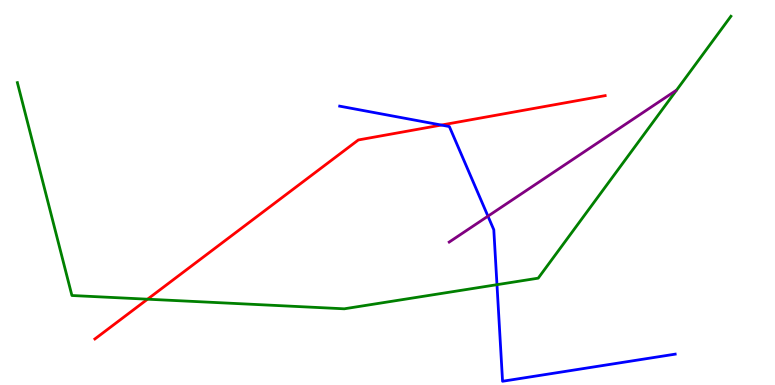[{'lines': ['blue', 'red'], 'intersections': [{'x': 5.69, 'y': 6.75}]}, {'lines': ['green', 'red'], 'intersections': [{'x': 1.9, 'y': 2.23}]}, {'lines': ['purple', 'red'], 'intersections': []}, {'lines': ['blue', 'green'], 'intersections': [{'x': 6.41, 'y': 2.61}]}, {'lines': ['blue', 'purple'], 'intersections': [{'x': 6.3, 'y': 4.39}]}, {'lines': ['green', 'purple'], 'intersections': []}]